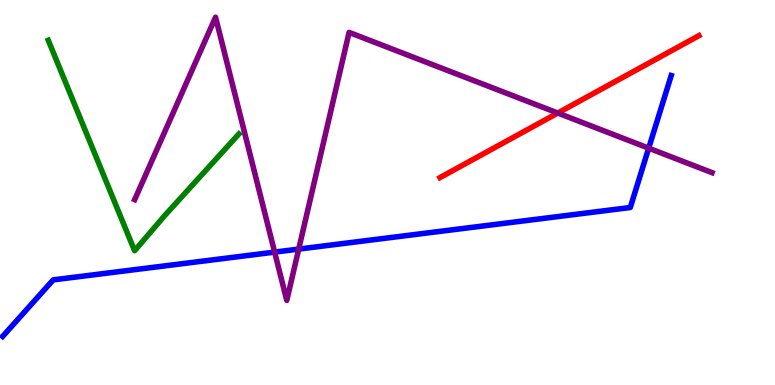[{'lines': ['blue', 'red'], 'intersections': []}, {'lines': ['green', 'red'], 'intersections': []}, {'lines': ['purple', 'red'], 'intersections': [{'x': 7.2, 'y': 7.06}]}, {'lines': ['blue', 'green'], 'intersections': []}, {'lines': ['blue', 'purple'], 'intersections': [{'x': 3.54, 'y': 3.45}, {'x': 3.85, 'y': 3.53}, {'x': 8.37, 'y': 6.15}]}, {'lines': ['green', 'purple'], 'intersections': []}]